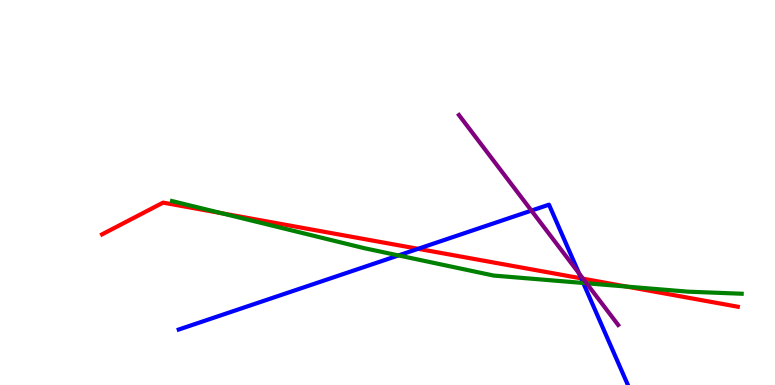[{'lines': ['blue', 'red'], 'intersections': [{'x': 5.39, 'y': 3.54}, {'x': 7.5, 'y': 2.77}]}, {'lines': ['green', 'red'], 'intersections': [{'x': 2.86, 'y': 4.46}, {'x': 8.09, 'y': 2.56}]}, {'lines': ['purple', 'red'], 'intersections': [{'x': 7.52, 'y': 2.76}]}, {'lines': ['blue', 'green'], 'intersections': [{'x': 5.14, 'y': 3.37}, {'x': 7.53, 'y': 2.65}]}, {'lines': ['blue', 'purple'], 'intersections': [{'x': 6.86, 'y': 4.53}, {'x': 7.47, 'y': 2.9}]}, {'lines': ['green', 'purple'], 'intersections': [{'x': 7.57, 'y': 2.64}]}]